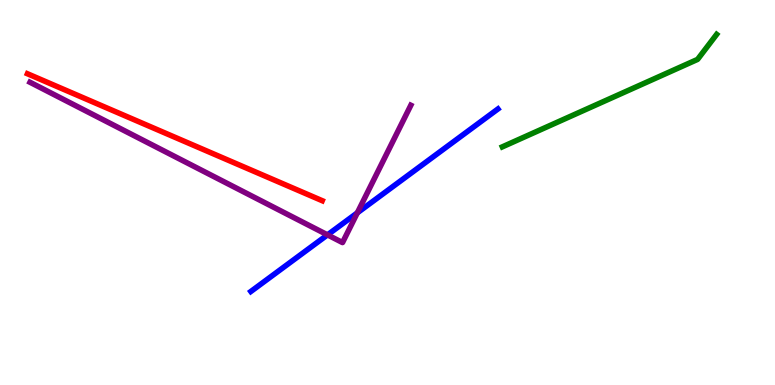[{'lines': ['blue', 'red'], 'intersections': []}, {'lines': ['green', 'red'], 'intersections': []}, {'lines': ['purple', 'red'], 'intersections': []}, {'lines': ['blue', 'green'], 'intersections': []}, {'lines': ['blue', 'purple'], 'intersections': [{'x': 4.23, 'y': 3.9}, {'x': 4.61, 'y': 4.47}]}, {'lines': ['green', 'purple'], 'intersections': []}]